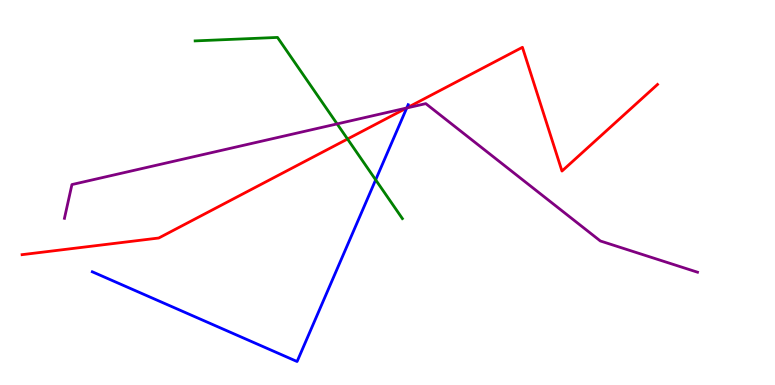[{'lines': ['blue', 'red'], 'intersections': [{'x': 5.25, 'y': 7.2}]}, {'lines': ['green', 'red'], 'intersections': [{'x': 4.48, 'y': 6.39}]}, {'lines': ['purple', 'red'], 'intersections': [{'x': 5.25, 'y': 7.2}]}, {'lines': ['blue', 'green'], 'intersections': [{'x': 4.85, 'y': 5.33}]}, {'lines': ['blue', 'purple'], 'intersections': [{'x': 5.25, 'y': 7.2}]}, {'lines': ['green', 'purple'], 'intersections': [{'x': 4.35, 'y': 6.78}]}]